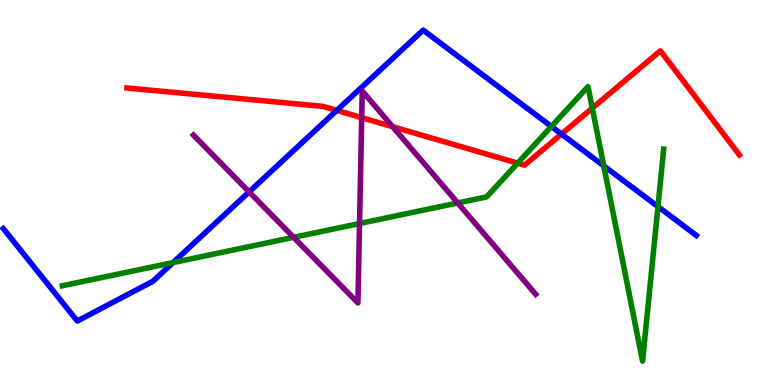[{'lines': ['blue', 'red'], 'intersections': [{'x': 4.35, 'y': 7.13}, {'x': 7.24, 'y': 6.52}]}, {'lines': ['green', 'red'], 'intersections': [{'x': 6.68, 'y': 5.76}, {'x': 7.64, 'y': 7.19}]}, {'lines': ['purple', 'red'], 'intersections': [{'x': 4.67, 'y': 6.94}, {'x': 5.07, 'y': 6.71}]}, {'lines': ['blue', 'green'], 'intersections': [{'x': 2.23, 'y': 3.18}, {'x': 7.11, 'y': 6.71}, {'x': 7.79, 'y': 5.69}, {'x': 8.49, 'y': 4.63}]}, {'lines': ['blue', 'purple'], 'intersections': [{'x': 3.21, 'y': 5.02}]}, {'lines': ['green', 'purple'], 'intersections': [{'x': 3.79, 'y': 3.84}, {'x': 4.64, 'y': 4.19}, {'x': 5.91, 'y': 4.73}]}]